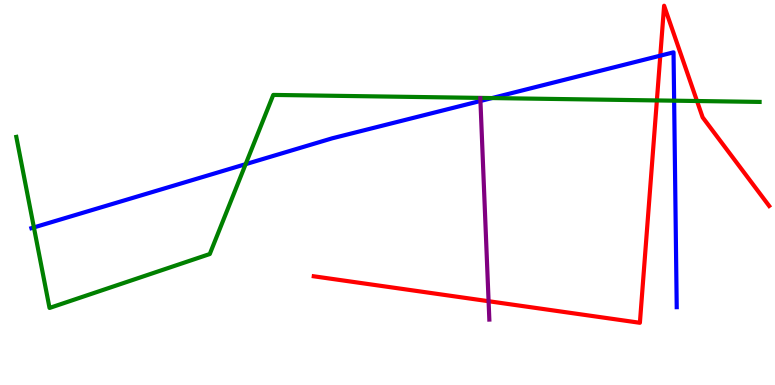[{'lines': ['blue', 'red'], 'intersections': [{'x': 8.52, 'y': 8.55}]}, {'lines': ['green', 'red'], 'intersections': [{'x': 8.48, 'y': 7.39}, {'x': 8.99, 'y': 7.38}]}, {'lines': ['purple', 'red'], 'intersections': [{'x': 6.3, 'y': 2.18}]}, {'lines': ['blue', 'green'], 'intersections': [{'x': 0.437, 'y': 4.09}, {'x': 3.17, 'y': 5.74}, {'x': 6.35, 'y': 7.45}, {'x': 8.7, 'y': 7.38}]}, {'lines': ['blue', 'purple'], 'intersections': [{'x': 6.2, 'y': 7.38}]}, {'lines': ['green', 'purple'], 'intersections': []}]